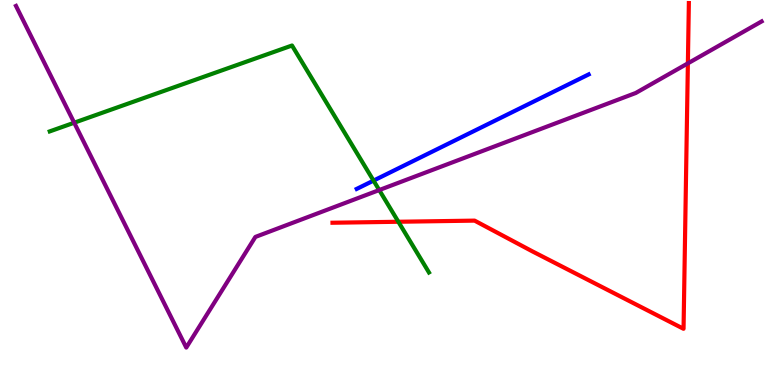[{'lines': ['blue', 'red'], 'intersections': []}, {'lines': ['green', 'red'], 'intersections': [{'x': 5.14, 'y': 4.24}]}, {'lines': ['purple', 'red'], 'intersections': [{'x': 8.88, 'y': 8.35}]}, {'lines': ['blue', 'green'], 'intersections': [{'x': 4.82, 'y': 5.31}]}, {'lines': ['blue', 'purple'], 'intersections': []}, {'lines': ['green', 'purple'], 'intersections': [{'x': 0.957, 'y': 6.81}, {'x': 4.89, 'y': 5.06}]}]